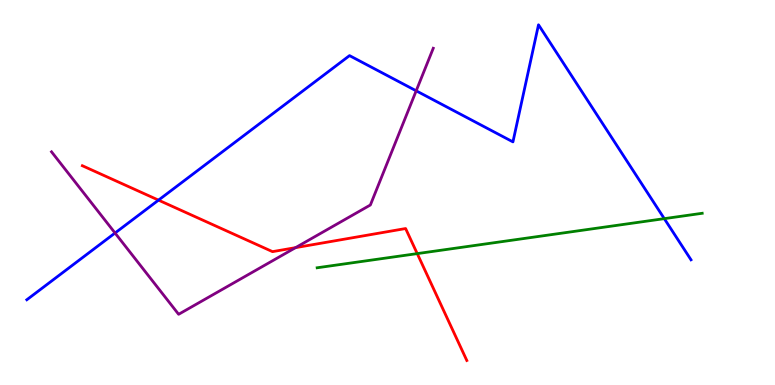[{'lines': ['blue', 'red'], 'intersections': [{'x': 2.05, 'y': 4.8}]}, {'lines': ['green', 'red'], 'intersections': [{'x': 5.38, 'y': 3.41}]}, {'lines': ['purple', 'red'], 'intersections': [{'x': 3.81, 'y': 3.57}]}, {'lines': ['blue', 'green'], 'intersections': [{'x': 8.57, 'y': 4.32}]}, {'lines': ['blue', 'purple'], 'intersections': [{'x': 1.48, 'y': 3.95}, {'x': 5.37, 'y': 7.64}]}, {'lines': ['green', 'purple'], 'intersections': []}]